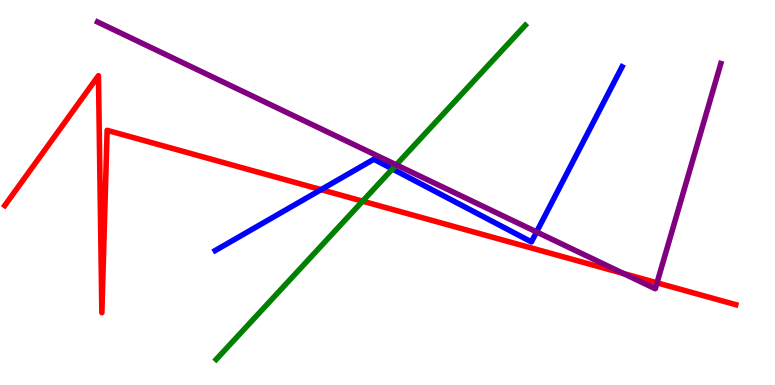[{'lines': ['blue', 'red'], 'intersections': [{'x': 4.14, 'y': 5.07}]}, {'lines': ['green', 'red'], 'intersections': [{'x': 4.68, 'y': 4.77}]}, {'lines': ['purple', 'red'], 'intersections': [{'x': 8.05, 'y': 2.9}, {'x': 8.48, 'y': 2.65}]}, {'lines': ['blue', 'green'], 'intersections': [{'x': 5.06, 'y': 5.61}]}, {'lines': ['blue', 'purple'], 'intersections': [{'x': 6.92, 'y': 3.98}]}, {'lines': ['green', 'purple'], 'intersections': [{'x': 5.11, 'y': 5.72}]}]